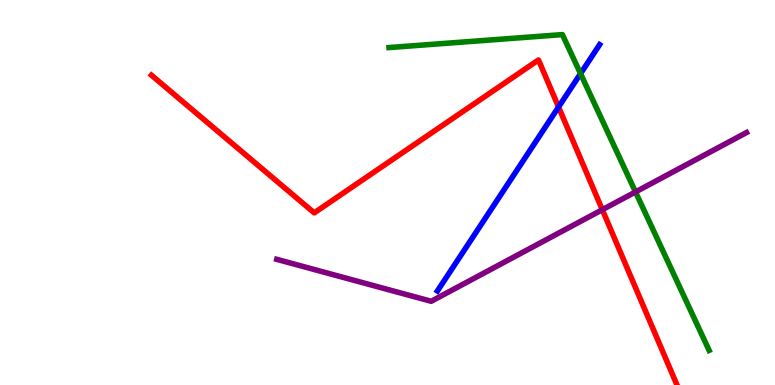[{'lines': ['blue', 'red'], 'intersections': [{'x': 7.21, 'y': 7.22}]}, {'lines': ['green', 'red'], 'intersections': []}, {'lines': ['purple', 'red'], 'intersections': [{'x': 7.77, 'y': 4.55}]}, {'lines': ['blue', 'green'], 'intersections': [{'x': 7.49, 'y': 8.09}]}, {'lines': ['blue', 'purple'], 'intersections': []}, {'lines': ['green', 'purple'], 'intersections': [{'x': 8.2, 'y': 5.01}]}]